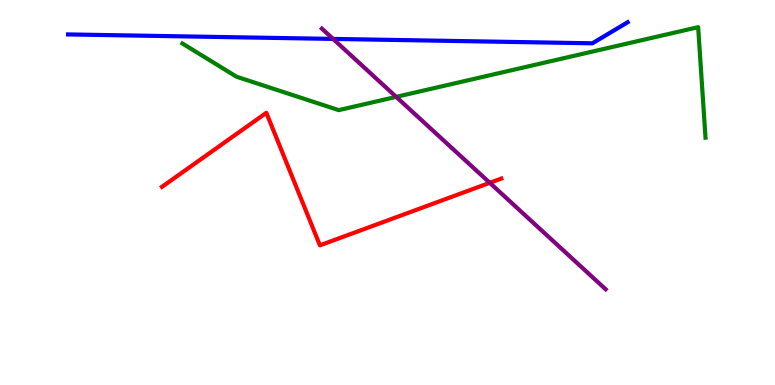[{'lines': ['blue', 'red'], 'intersections': []}, {'lines': ['green', 'red'], 'intersections': []}, {'lines': ['purple', 'red'], 'intersections': [{'x': 6.32, 'y': 5.25}]}, {'lines': ['blue', 'green'], 'intersections': []}, {'lines': ['blue', 'purple'], 'intersections': [{'x': 4.3, 'y': 8.99}]}, {'lines': ['green', 'purple'], 'intersections': [{'x': 5.11, 'y': 7.48}]}]